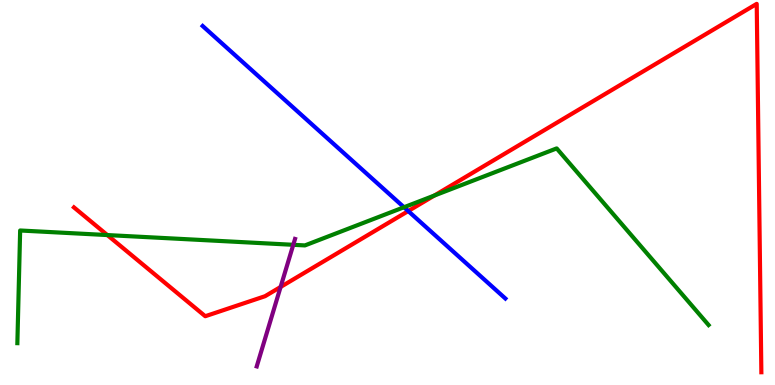[{'lines': ['blue', 'red'], 'intersections': [{'x': 5.27, 'y': 4.52}]}, {'lines': ['green', 'red'], 'intersections': [{'x': 1.38, 'y': 3.89}, {'x': 5.6, 'y': 4.92}]}, {'lines': ['purple', 'red'], 'intersections': [{'x': 3.62, 'y': 2.55}]}, {'lines': ['blue', 'green'], 'intersections': [{'x': 5.21, 'y': 4.62}]}, {'lines': ['blue', 'purple'], 'intersections': []}, {'lines': ['green', 'purple'], 'intersections': [{'x': 3.78, 'y': 3.64}]}]